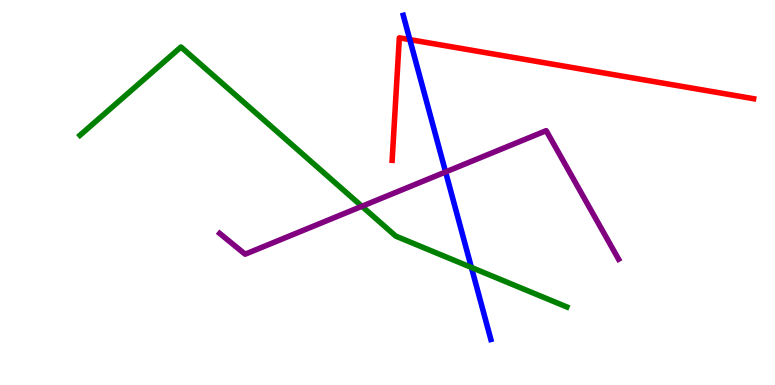[{'lines': ['blue', 'red'], 'intersections': [{'x': 5.29, 'y': 8.97}]}, {'lines': ['green', 'red'], 'intersections': []}, {'lines': ['purple', 'red'], 'intersections': []}, {'lines': ['blue', 'green'], 'intersections': [{'x': 6.08, 'y': 3.05}]}, {'lines': ['blue', 'purple'], 'intersections': [{'x': 5.75, 'y': 5.53}]}, {'lines': ['green', 'purple'], 'intersections': [{'x': 4.67, 'y': 4.64}]}]